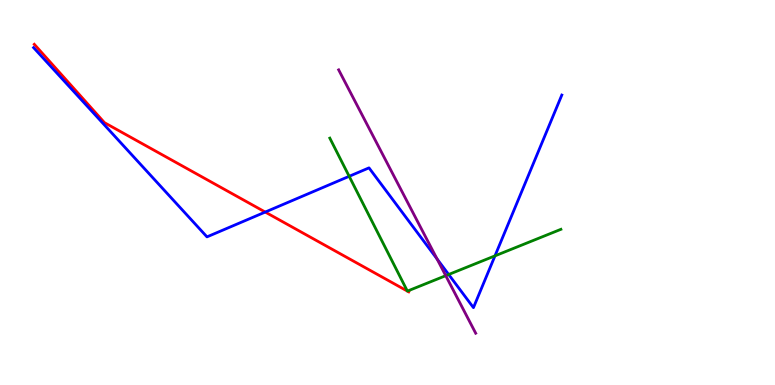[{'lines': ['blue', 'red'], 'intersections': [{'x': 3.42, 'y': 4.49}]}, {'lines': ['green', 'red'], 'intersections': [{'x': 5.26, 'y': 2.44}, {'x': 5.26, 'y': 2.44}]}, {'lines': ['purple', 'red'], 'intersections': []}, {'lines': ['blue', 'green'], 'intersections': [{'x': 4.51, 'y': 5.42}, {'x': 5.79, 'y': 2.87}, {'x': 6.39, 'y': 3.35}]}, {'lines': ['blue', 'purple'], 'intersections': [{'x': 5.64, 'y': 3.28}]}, {'lines': ['green', 'purple'], 'intersections': [{'x': 5.75, 'y': 2.84}]}]